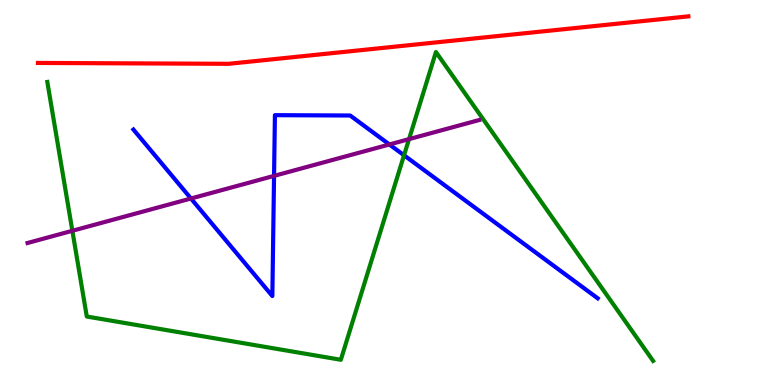[{'lines': ['blue', 'red'], 'intersections': []}, {'lines': ['green', 'red'], 'intersections': []}, {'lines': ['purple', 'red'], 'intersections': []}, {'lines': ['blue', 'green'], 'intersections': [{'x': 5.21, 'y': 5.97}]}, {'lines': ['blue', 'purple'], 'intersections': [{'x': 2.46, 'y': 4.84}, {'x': 3.54, 'y': 5.43}, {'x': 5.02, 'y': 6.25}]}, {'lines': ['green', 'purple'], 'intersections': [{'x': 0.934, 'y': 4.01}, {'x': 5.28, 'y': 6.39}]}]